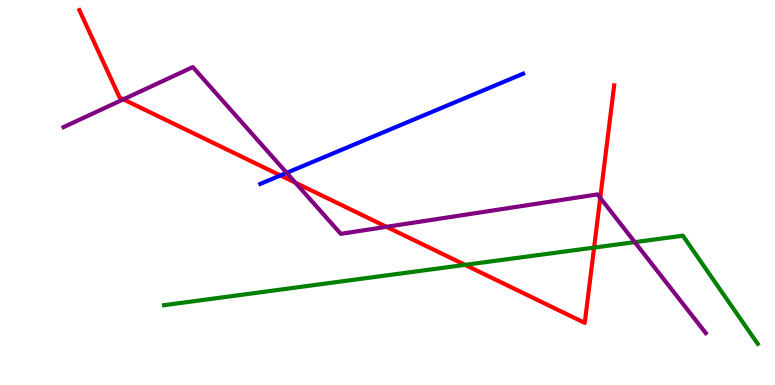[{'lines': ['blue', 'red'], 'intersections': [{'x': 3.62, 'y': 5.44}]}, {'lines': ['green', 'red'], 'intersections': [{'x': 6.0, 'y': 3.12}, {'x': 7.67, 'y': 3.57}]}, {'lines': ['purple', 'red'], 'intersections': [{'x': 1.59, 'y': 7.42}, {'x': 3.81, 'y': 5.25}, {'x': 4.99, 'y': 4.11}, {'x': 7.75, 'y': 4.86}]}, {'lines': ['blue', 'green'], 'intersections': []}, {'lines': ['blue', 'purple'], 'intersections': [{'x': 3.7, 'y': 5.51}]}, {'lines': ['green', 'purple'], 'intersections': [{'x': 8.19, 'y': 3.71}]}]